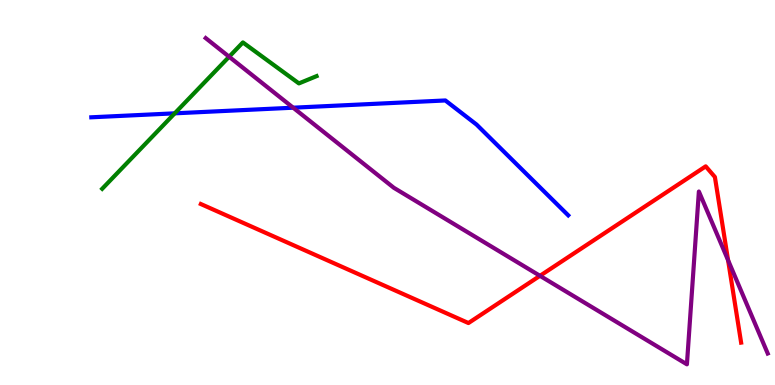[{'lines': ['blue', 'red'], 'intersections': []}, {'lines': ['green', 'red'], 'intersections': []}, {'lines': ['purple', 'red'], 'intersections': [{'x': 6.97, 'y': 2.84}, {'x': 9.39, 'y': 3.24}]}, {'lines': ['blue', 'green'], 'intersections': [{'x': 2.25, 'y': 7.06}]}, {'lines': ['blue', 'purple'], 'intersections': [{'x': 3.78, 'y': 7.2}]}, {'lines': ['green', 'purple'], 'intersections': [{'x': 2.96, 'y': 8.53}]}]